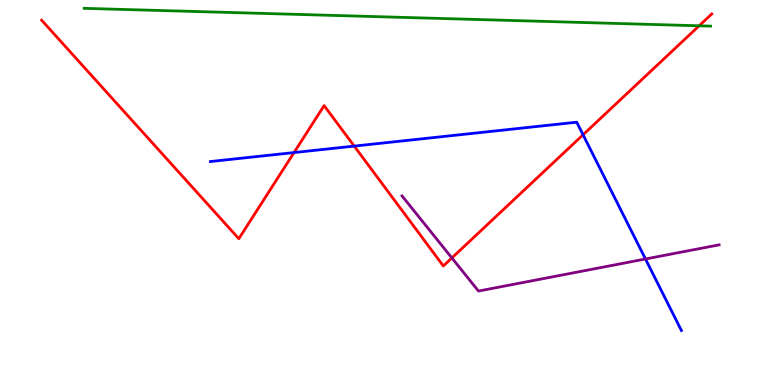[{'lines': ['blue', 'red'], 'intersections': [{'x': 3.79, 'y': 6.04}, {'x': 4.57, 'y': 6.21}, {'x': 7.52, 'y': 6.5}]}, {'lines': ['green', 'red'], 'intersections': [{'x': 9.02, 'y': 9.33}]}, {'lines': ['purple', 'red'], 'intersections': [{'x': 5.83, 'y': 3.3}]}, {'lines': ['blue', 'green'], 'intersections': []}, {'lines': ['blue', 'purple'], 'intersections': [{'x': 8.33, 'y': 3.27}]}, {'lines': ['green', 'purple'], 'intersections': []}]